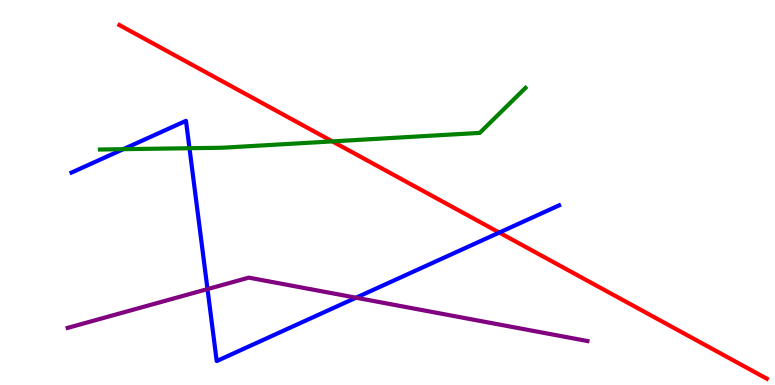[{'lines': ['blue', 'red'], 'intersections': [{'x': 6.44, 'y': 3.96}]}, {'lines': ['green', 'red'], 'intersections': [{'x': 4.29, 'y': 6.33}]}, {'lines': ['purple', 'red'], 'intersections': []}, {'lines': ['blue', 'green'], 'intersections': [{'x': 1.59, 'y': 6.13}, {'x': 2.44, 'y': 6.15}]}, {'lines': ['blue', 'purple'], 'intersections': [{'x': 2.68, 'y': 2.49}, {'x': 4.59, 'y': 2.27}]}, {'lines': ['green', 'purple'], 'intersections': []}]